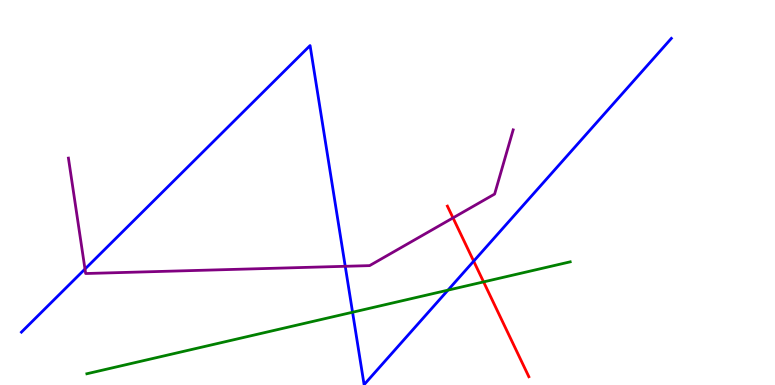[{'lines': ['blue', 'red'], 'intersections': [{'x': 6.11, 'y': 3.22}]}, {'lines': ['green', 'red'], 'intersections': [{'x': 6.24, 'y': 2.68}]}, {'lines': ['purple', 'red'], 'intersections': [{'x': 5.85, 'y': 4.34}]}, {'lines': ['blue', 'green'], 'intersections': [{'x': 4.55, 'y': 1.89}, {'x': 5.78, 'y': 2.46}]}, {'lines': ['blue', 'purple'], 'intersections': [{'x': 1.1, 'y': 3.01}, {'x': 4.45, 'y': 3.08}]}, {'lines': ['green', 'purple'], 'intersections': []}]